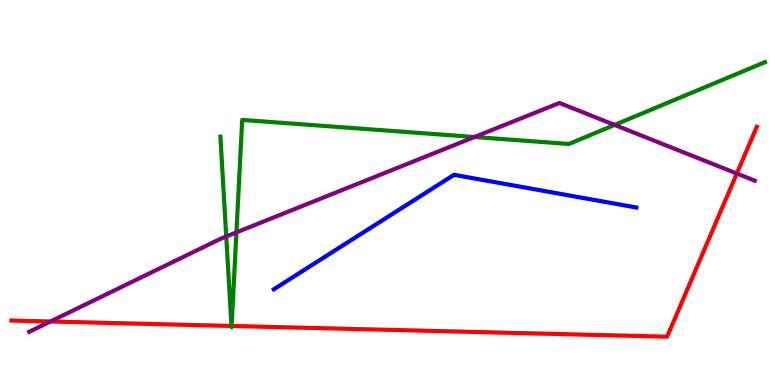[{'lines': ['blue', 'red'], 'intersections': []}, {'lines': ['green', 'red'], 'intersections': [{'x': 2.99, 'y': 1.53}, {'x': 2.99, 'y': 1.53}]}, {'lines': ['purple', 'red'], 'intersections': [{'x': 0.651, 'y': 1.65}, {'x': 9.51, 'y': 5.49}]}, {'lines': ['blue', 'green'], 'intersections': []}, {'lines': ['blue', 'purple'], 'intersections': []}, {'lines': ['green', 'purple'], 'intersections': [{'x': 2.92, 'y': 3.86}, {'x': 3.05, 'y': 3.96}, {'x': 6.12, 'y': 6.44}, {'x': 7.93, 'y': 6.76}]}]